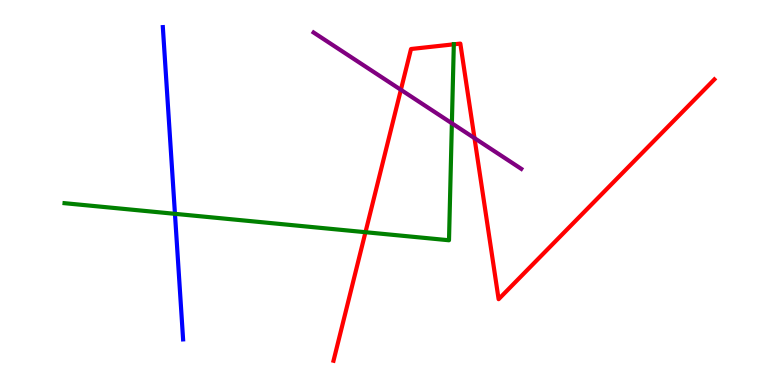[{'lines': ['blue', 'red'], 'intersections': []}, {'lines': ['green', 'red'], 'intersections': [{'x': 4.72, 'y': 3.97}, {'x': 5.86, 'y': 8.85}]}, {'lines': ['purple', 'red'], 'intersections': [{'x': 5.17, 'y': 7.67}, {'x': 6.12, 'y': 6.41}]}, {'lines': ['blue', 'green'], 'intersections': [{'x': 2.26, 'y': 4.45}]}, {'lines': ['blue', 'purple'], 'intersections': []}, {'lines': ['green', 'purple'], 'intersections': [{'x': 5.83, 'y': 6.8}]}]